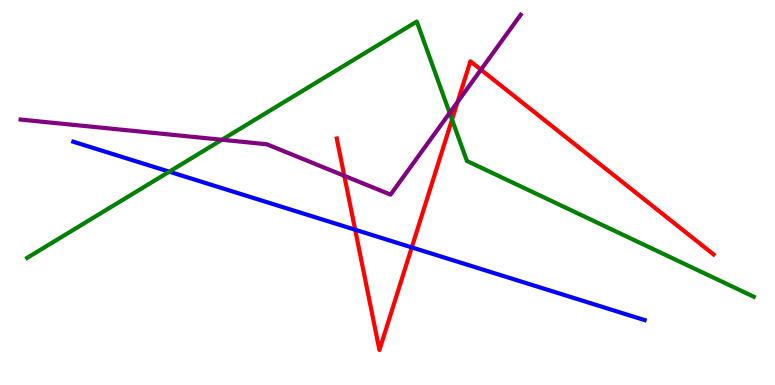[{'lines': ['blue', 'red'], 'intersections': [{'x': 4.58, 'y': 4.03}, {'x': 5.31, 'y': 3.57}]}, {'lines': ['green', 'red'], 'intersections': [{'x': 5.83, 'y': 6.89}]}, {'lines': ['purple', 'red'], 'intersections': [{'x': 4.44, 'y': 5.43}, {'x': 5.9, 'y': 7.35}, {'x': 6.21, 'y': 8.19}]}, {'lines': ['blue', 'green'], 'intersections': [{'x': 2.18, 'y': 5.54}]}, {'lines': ['blue', 'purple'], 'intersections': []}, {'lines': ['green', 'purple'], 'intersections': [{'x': 2.86, 'y': 6.37}, {'x': 5.8, 'y': 7.07}]}]